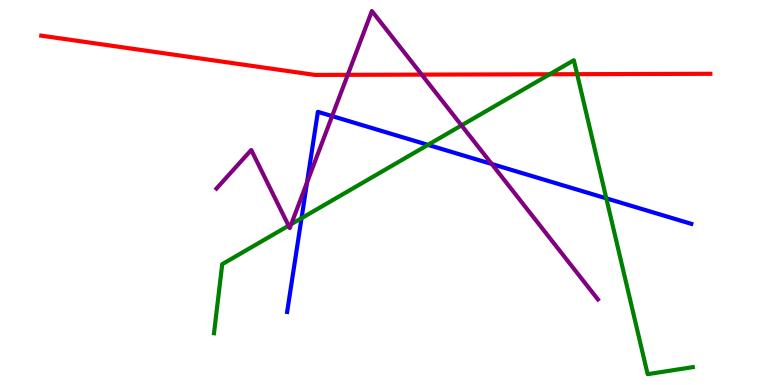[{'lines': ['blue', 'red'], 'intersections': []}, {'lines': ['green', 'red'], 'intersections': [{'x': 7.09, 'y': 8.07}, {'x': 7.45, 'y': 8.07}]}, {'lines': ['purple', 'red'], 'intersections': [{'x': 4.49, 'y': 8.06}, {'x': 5.44, 'y': 8.06}]}, {'lines': ['blue', 'green'], 'intersections': [{'x': 3.89, 'y': 4.33}, {'x': 5.52, 'y': 6.24}, {'x': 7.82, 'y': 4.85}]}, {'lines': ['blue', 'purple'], 'intersections': [{'x': 3.96, 'y': 5.26}, {'x': 4.29, 'y': 6.98}, {'x': 6.35, 'y': 5.74}]}, {'lines': ['green', 'purple'], 'intersections': [{'x': 3.72, 'y': 4.14}, {'x': 3.76, 'y': 4.18}, {'x': 5.95, 'y': 6.74}]}]